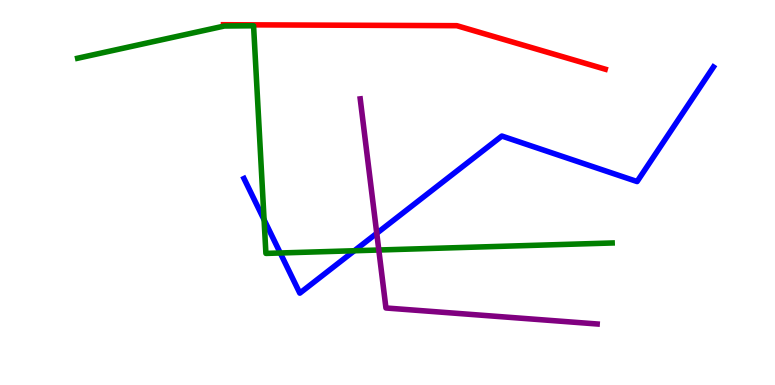[{'lines': ['blue', 'red'], 'intersections': []}, {'lines': ['green', 'red'], 'intersections': []}, {'lines': ['purple', 'red'], 'intersections': []}, {'lines': ['blue', 'green'], 'intersections': [{'x': 3.41, 'y': 4.29}, {'x': 3.62, 'y': 3.43}, {'x': 4.57, 'y': 3.49}]}, {'lines': ['blue', 'purple'], 'intersections': [{'x': 4.86, 'y': 3.94}]}, {'lines': ['green', 'purple'], 'intersections': [{'x': 4.89, 'y': 3.51}]}]